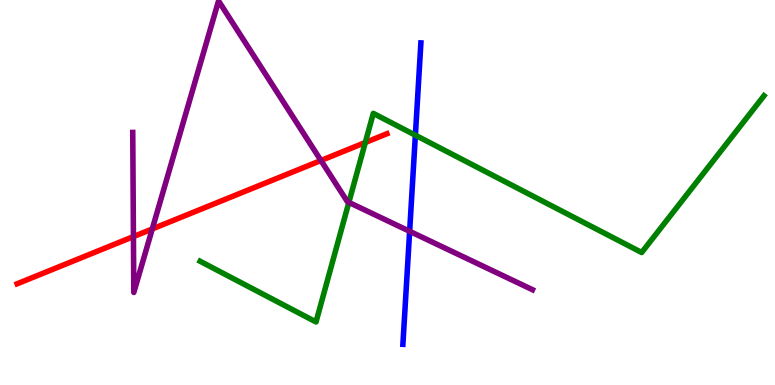[{'lines': ['blue', 'red'], 'intersections': []}, {'lines': ['green', 'red'], 'intersections': [{'x': 4.71, 'y': 6.3}]}, {'lines': ['purple', 'red'], 'intersections': [{'x': 1.72, 'y': 3.85}, {'x': 1.96, 'y': 4.05}, {'x': 4.14, 'y': 5.83}]}, {'lines': ['blue', 'green'], 'intersections': [{'x': 5.36, 'y': 6.49}]}, {'lines': ['blue', 'purple'], 'intersections': [{'x': 5.29, 'y': 3.99}]}, {'lines': ['green', 'purple'], 'intersections': [{'x': 4.5, 'y': 4.74}]}]